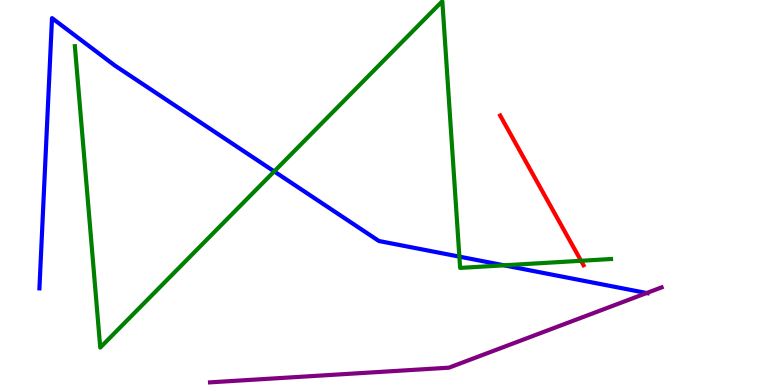[{'lines': ['blue', 'red'], 'intersections': []}, {'lines': ['green', 'red'], 'intersections': [{'x': 7.5, 'y': 3.23}]}, {'lines': ['purple', 'red'], 'intersections': []}, {'lines': ['blue', 'green'], 'intersections': [{'x': 3.54, 'y': 5.55}, {'x': 5.93, 'y': 3.33}, {'x': 6.5, 'y': 3.11}]}, {'lines': ['blue', 'purple'], 'intersections': [{'x': 8.34, 'y': 2.39}]}, {'lines': ['green', 'purple'], 'intersections': []}]